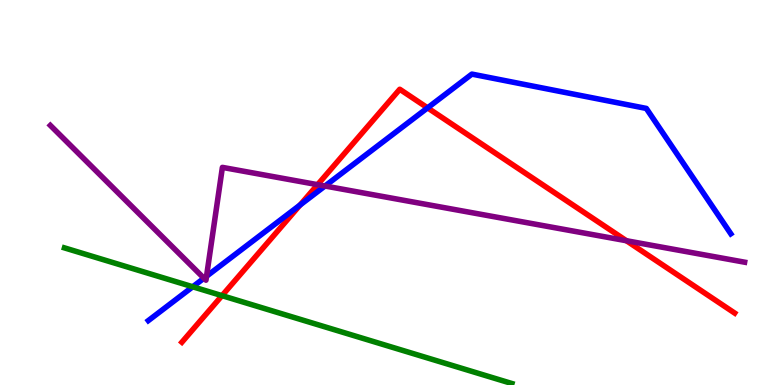[{'lines': ['blue', 'red'], 'intersections': [{'x': 3.87, 'y': 4.68}, {'x': 5.52, 'y': 7.2}]}, {'lines': ['green', 'red'], 'intersections': [{'x': 2.86, 'y': 2.32}]}, {'lines': ['purple', 'red'], 'intersections': [{'x': 4.1, 'y': 5.2}, {'x': 8.08, 'y': 3.75}]}, {'lines': ['blue', 'green'], 'intersections': [{'x': 2.49, 'y': 2.55}]}, {'lines': ['blue', 'purple'], 'intersections': [{'x': 2.63, 'y': 2.77}, {'x': 2.66, 'y': 2.82}, {'x': 4.19, 'y': 5.17}]}, {'lines': ['green', 'purple'], 'intersections': []}]